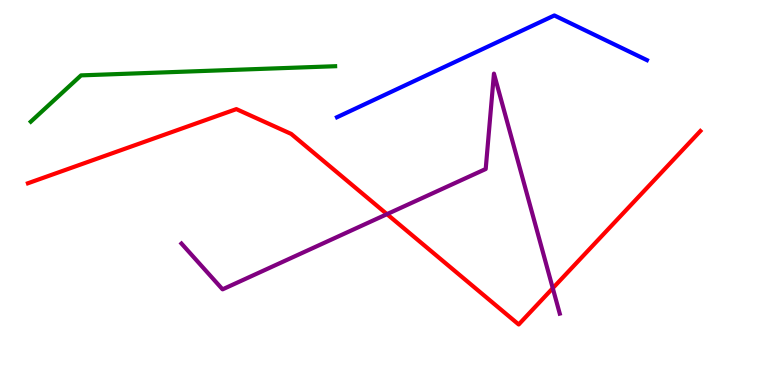[{'lines': ['blue', 'red'], 'intersections': []}, {'lines': ['green', 'red'], 'intersections': []}, {'lines': ['purple', 'red'], 'intersections': [{'x': 4.99, 'y': 4.44}, {'x': 7.13, 'y': 2.51}]}, {'lines': ['blue', 'green'], 'intersections': []}, {'lines': ['blue', 'purple'], 'intersections': []}, {'lines': ['green', 'purple'], 'intersections': []}]